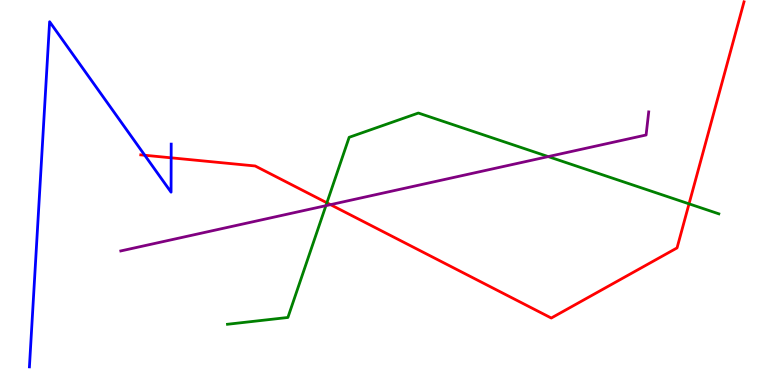[{'lines': ['blue', 'red'], 'intersections': [{'x': 1.87, 'y': 5.97}, {'x': 2.21, 'y': 5.9}]}, {'lines': ['green', 'red'], 'intersections': [{'x': 4.22, 'y': 4.73}, {'x': 8.89, 'y': 4.71}]}, {'lines': ['purple', 'red'], 'intersections': [{'x': 4.26, 'y': 4.68}]}, {'lines': ['blue', 'green'], 'intersections': []}, {'lines': ['blue', 'purple'], 'intersections': []}, {'lines': ['green', 'purple'], 'intersections': [{'x': 4.21, 'y': 4.66}, {'x': 7.07, 'y': 5.93}]}]